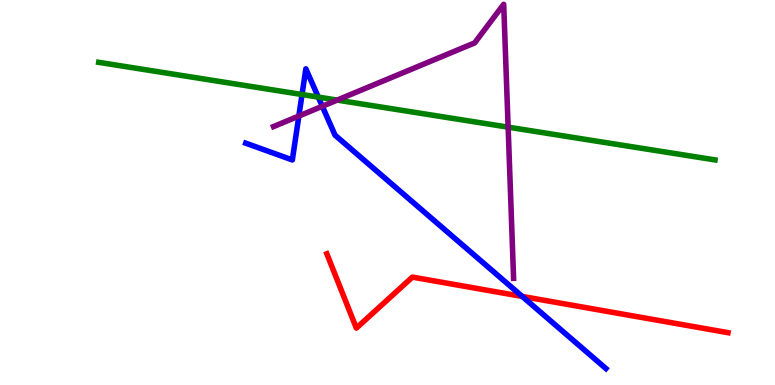[{'lines': ['blue', 'red'], 'intersections': [{'x': 6.74, 'y': 2.3}]}, {'lines': ['green', 'red'], 'intersections': []}, {'lines': ['purple', 'red'], 'intersections': []}, {'lines': ['blue', 'green'], 'intersections': [{'x': 3.9, 'y': 7.54}, {'x': 4.11, 'y': 7.48}]}, {'lines': ['blue', 'purple'], 'intersections': [{'x': 3.86, 'y': 6.99}, {'x': 4.16, 'y': 7.24}]}, {'lines': ['green', 'purple'], 'intersections': [{'x': 4.35, 'y': 7.4}, {'x': 6.56, 'y': 6.7}]}]